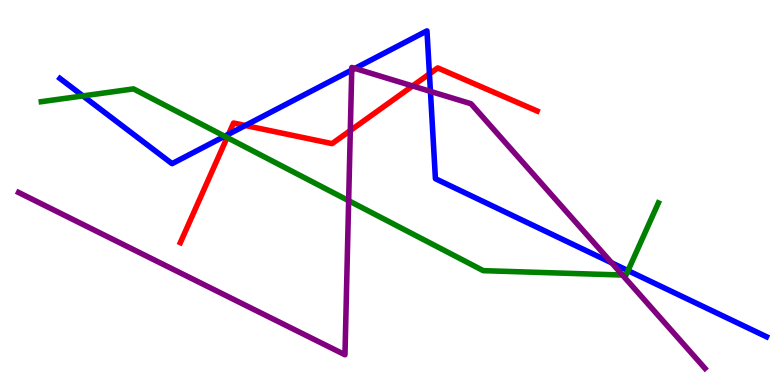[{'lines': ['blue', 'red'], 'intersections': [{'x': 2.95, 'y': 6.51}, {'x': 3.17, 'y': 6.74}, {'x': 5.54, 'y': 8.08}]}, {'lines': ['green', 'red'], 'intersections': [{'x': 2.93, 'y': 6.43}]}, {'lines': ['purple', 'red'], 'intersections': [{'x': 4.52, 'y': 6.61}, {'x': 5.32, 'y': 7.77}]}, {'lines': ['blue', 'green'], 'intersections': [{'x': 1.07, 'y': 7.51}, {'x': 2.9, 'y': 6.46}, {'x': 8.1, 'y': 2.97}]}, {'lines': ['blue', 'purple'], 'intersections': [{'x': 4.54, 'y': 8.18}, {'x': 4.58, 'y': 8.22}, {'x': 5.55, 'y': 7.63}, {'x': 7.89, 'y': 3.17}]}, {'lines': ['green', 'purple'], 'intersections': [{'x': 4.5, 'y': 4.79}, {'x': 8.03, 'y': 2.86}]}]